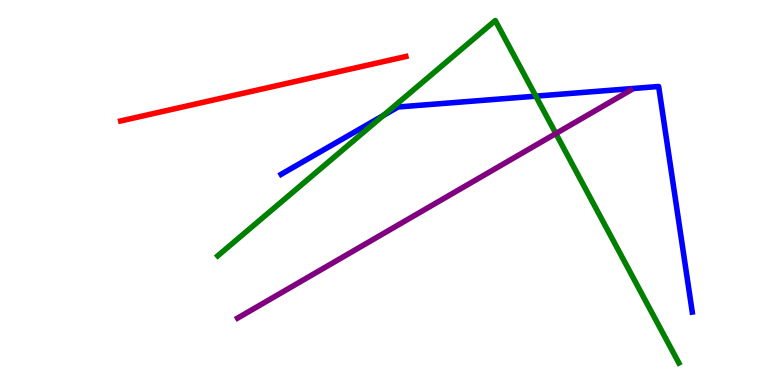[{'lines': ['blue', 'red'], 'intersections': []}, {'lines': ['green', 'red'], 'intersections': []}, {'lines': ['purple', 'red'], 'intersections': []}, {'lines': ['blue', 'green'], 'intersections': [{'x': 4.94, 'y': 7.0}, {'x': 6.91, 'y': 7.5}]}, {'lines': ['blue', 'purple'], 'intersections': []}, {'lines': ['green', 'purple'], 'intersections': [{'x': 7.17, 'y': 6.53}]}]